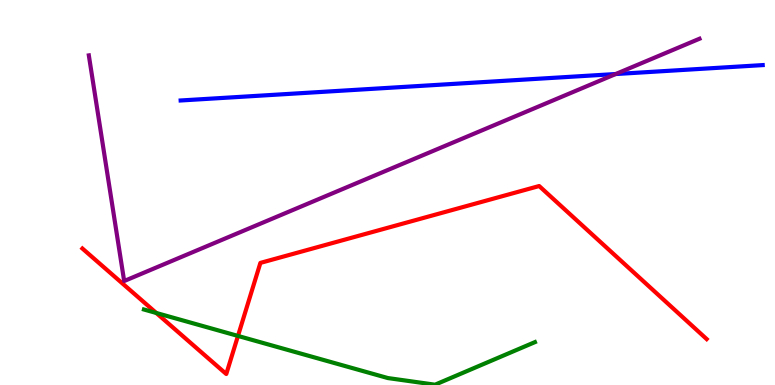[{'lines': ['blue', 'red'], 'intersections': []}, {'lines': ['green', 'red'], 'intersections': [{'x': 2.02, 'y': 1.87}, {'x': 3.07, 'y': 1.27}]}, {'lines': ['purple', 'red'], 'intersections': []}, {'lines': ['blue', 'green'], 'intersections': []}, {'lines': ['blue', 'purple'], 'intersections': [{'x': 7.94, 'y': 8.08}]}, {'lines': ['green', 'purple'], 'intersections': []}]